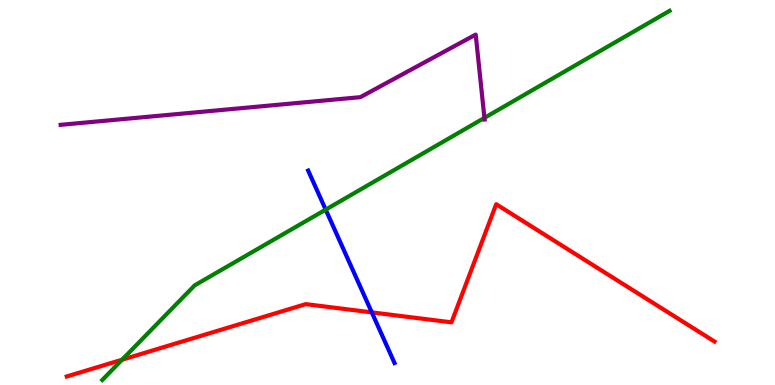[{'lines': ['blue', 'red'], 'intersections': [{'x': 4.8, 'y': 1.89}]}, {'lines': ['green', 'red'], 'intersections': [{'x': 1.58, 'y': 0.657}]}, {'lines': ['purple', 'red'], 'intersections': []}, {'lines': ['blue', 'green'], 'intersections': [{'x': 4.2, 'y': 4.56}]}, {'lines': ['blue', 'purple'], 'intersections': []}, {'lines': ['green', 'purple'], 'intersections': [{'x': 6.25, 'y': 6.94}]}]